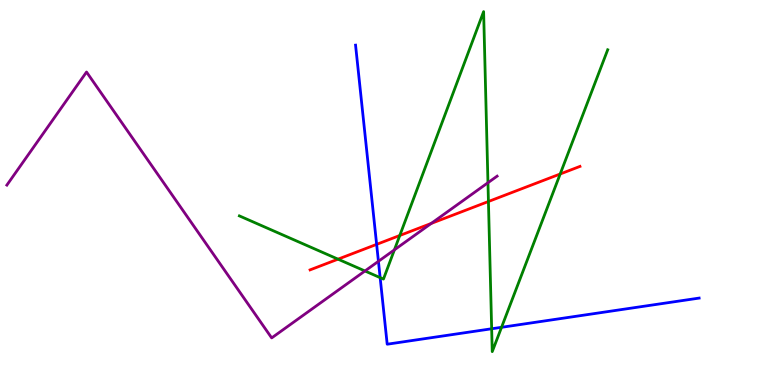[{'lines': ['blue', 'red'], 'intersections': [{'x': 4.86, 'y': 3.65}]}, {'lines': ['green', 'red'], 'intersections': [{'x': 4.36, 'y': 3.27}, {'x': 5.16, 'y': 3.88}, {'x': 6.3, 'y': 4.77}, {'x': 7.23, 'y': 5.48}]}, {'lines': ['purple', 'red'], 'intersections': [{'x': 5.56, 'y': 4.2}]}, {'lines': ['blue', 'green'], 'intersections': [{'x': 4.91, 'y': 2.79}, {'x': 6.34, 'y': 1.46}, {'x': 6.47, 'y': 1.5}]}, {'lines': ['blue', 'purple'], 'intersections': [{'x': 4.88, 'y': 3.21}]}, {'lines': ['green', 'purple'], 'intersections': [{'x': 4.71, 'y': 2.96}, {'x': 5.09, 'y': 3.51}, {'x': 6.3, 'y': 5.25}]}]